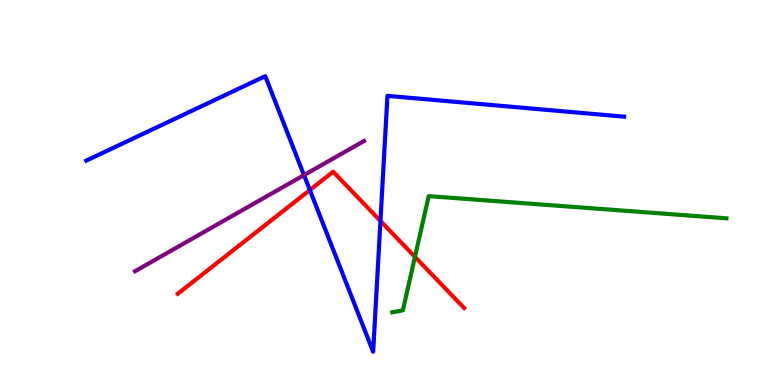[{'lines': ['blue', 'red'], 'intersections': [{'x': 4.0, 'y': 5.06}, {'x': 4.91, 'y': 4.26}]}, {'lines': ['green', 'red'], 'intersections': [{'x': 5.35, 'y': 3.33}]}, {'lines': ['purple', 'red'], 'intersections': []}, {'lines': ['blue', 'green'], 'intersections': []}, {'lines': ['blue', 'purple'], 'intersections': [{'x': 3.92, 'y': 5.45}]}, {'lines': ['green', 'purple'], 'intersections': []}]